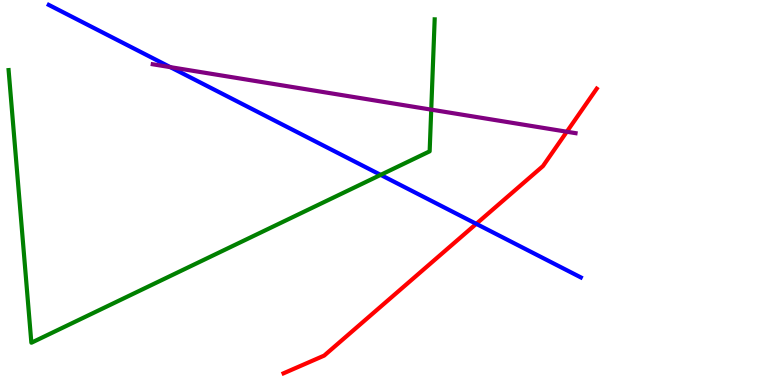[{'lines': ['blue', 'red'], 'intersections': [{'x': 6.15, 'y': 4.19}]}, {'lines': ['green', 'red'], 'intersections': []}, {'lines': ['purple', 'red'], 'intersections': [{'x': 7.31, 'y': 6.58}]}, {'lines': ['blue', 'green'], 'intersections': [{'x': 4.91, 'y': 5.46}]}, {'lines': ['blue', 'purple'], 'intersections': [{'x': 2.2, 'y': 8.26}]}, {'lines': ['green', 'purple'], 'intersections': [{'x': 5.56, 'y': 7.15}]}]